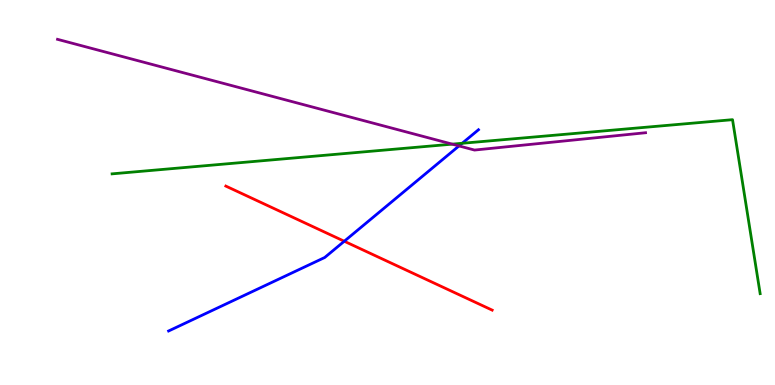[{'lines': ['blue', 'red'], 'intersections': [{'x': 4.44, 'y': 3.73}]}, {'lines': ['green', 'red'], 'intersections': []}, {'lines': ['purple', 'red'], 'intersections': []}, {'lines': ['blue', 'green'], 'intersections': [{'x': 5.96, 'y': 6.28}]}, {'lines': ['blue', 'purple'], 'intersections': [{'x': 5.92, 'y': 6.21}]}, {'lines': ['green', 'purple'], 'intersections': [{'x': 5.84, 'y': 6.26}]}]